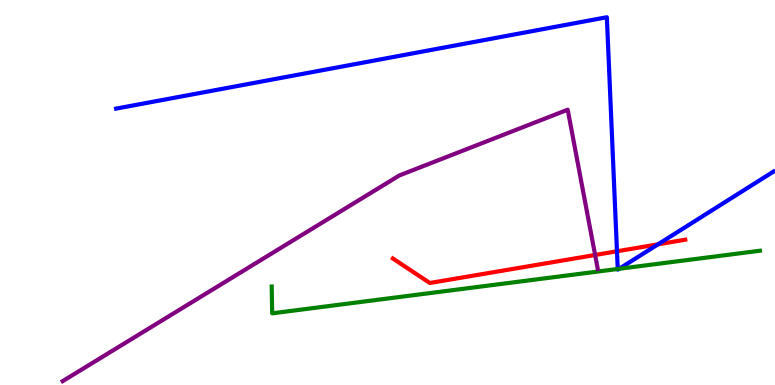[{'lines': ['blue', 'red'], 'intersections': [{'x': 7.96, 'y': 3.47}, {'x': 8.49, 'y': 3.65}]}, {'lines': ['green', 'red'], 'intersections': []}, {'lines': ['purple', 'red'], 'intersections': [{'x': 7.68, 'y': 3.38}]}, {'lines': ['blue', 'green'], 'intersections': [{'x': 7.97, 'y': 3.01}, {'x': 7.99, 'y': 3.02}]}, {'lines': ['blue', 'purple'], 'intersections': []}, {'lines': ['green', 'purple'], 'intersections': []}]